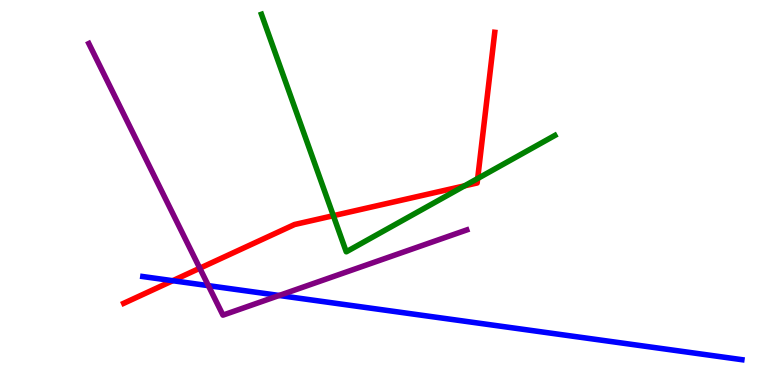[{'lines': ['blue', 'red'], 'intersections': [{'x': 2.23, 'y': 2.71}]}, {'lines': ['green', 'red'], 'intersections': [{'x': 4.3, 'y': 4.4}, {'x': 5.99, 'y': 5.17}, {'x': 6.16, 'y': 5.36}]}, {'lines': ['purple', 'red'], 'intersections': [{'x': 2.58, 'y': 3.03}]}, {'lines': ['blue', 'green'], 'intersections': []}, {'lines': ['blue', 'purple'], 'intersections': [{'x': 2.69, 'y': 2.58}, {'x': 3.6, 'y': 2.33}]}, {'lines': ['green', 'purple'], 'intersections': []}]